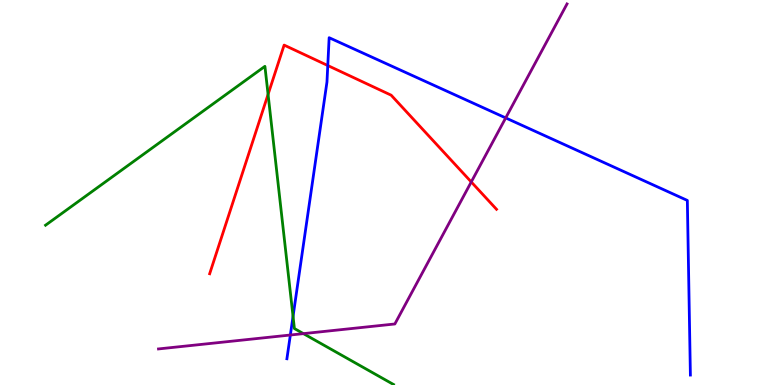[{'lines': ['blue', 'red'], 'intersections': [{'x': 4.23, 'y': 8.3}]}, {'lines': ['green', 'red'], 'intersections': [{'x': 3.46, 'y': 7.55}]}, {'lines': ['purple', 'red'], 'intersections': [{'x': 6.08, 'y': 5.27}]}, {'lines': ['blue', 'green'], 'intersections': [{'x': 3.78, 'y': 1.78}]}, {'lines': ['blue', 'purple'], 'intersections': [{'x': 3.75, 'y': 1.3}, {'x': 6.53, 'y': 6.94}]}, {'lines': ['green', 'purple'], 'intersections': [{'x': 3.92, 'y': 1.33}]}]